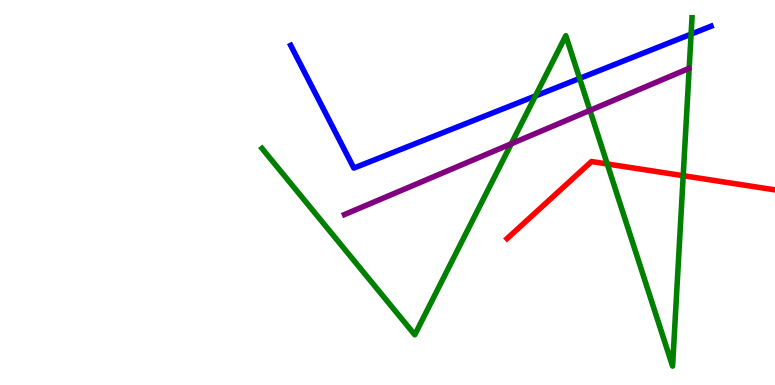[{'lines': ['blue', 'red'], 'intersections': []}, {'lines': ['green', 'red'], 'intersections': [{'x': 7.84, 'y': 5.74}, {'x': 8.82, 'y': 5.44}]}, {'lines': ['purple', 'red'], 'intersections': []}, {'lines': ['blue', 'green'], 'intersections': [{'x': 6.91, 'y': 7.51}, {'x': 7.48, 'y': 7.96}, {'x': 8.92, 'y': 9.11}]}, {'lines': ['blue', 'purple'], 'intersections': []}, {'lines': ['green', 'purple'], 'intersections': [{'x': 6.6, 'y': 6.27}, {'x': 7.61, 'y': 7.13}]}]